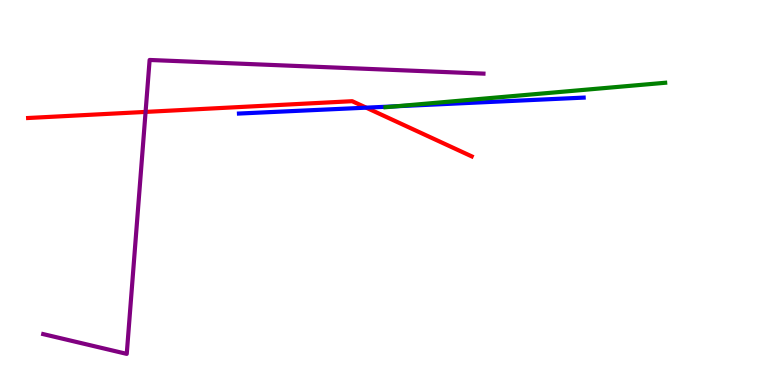[{'lines': ['blue', 'red'], 'intersections': [{'x': 4.73, 'y': 7.2}]}, {'lines': ['green', 'red'], 'intersections': []}, {'lines': ['purple', 'red'], 'intersections': [{'x': 1.88, 'y': 7.09}]}, {'lines': ['blue', 'green'], 'intersections': [{'x': 5.11, 'y': 7.24}]}, {'lines': ['blue', 'purple'], 'intersections': []}, {'lines': ['green', 'purple'], 'intersections': []}]